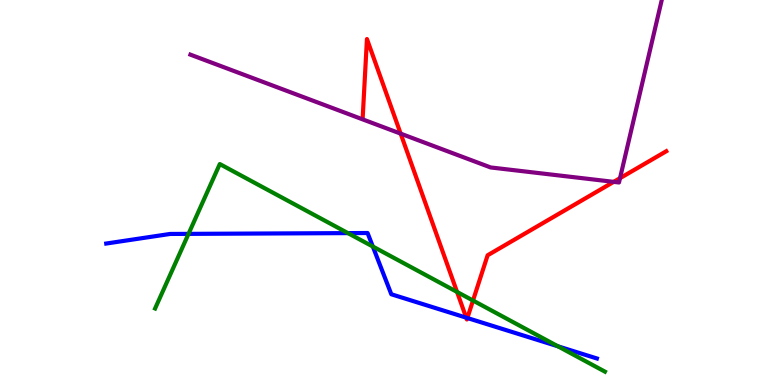[{'lines': ['blue', 'red'], 'intersections': [{'x': 6.02, 'y': 1.75}, {'x': 6.03, 'y': 1.74}]}, {'lines': ['green', 'red'], 'intersections': [{'x': 5.9, 'y': 2.42}, {'x': 6.1, 'y': 2.19}]}, {'lines': ['purple', 'red'], 'intersections': [{'x': 5.17, 'y': 6.53}, {'x': 7.92, 'y': 5.28}, {'x': 8.0, 'y': 5.37}]}, {'lines': ['blue', 'green'], 'intersections': [{'x': 2.43, 'y': 3.93}, {'x': 4.49, 'y': 3.95}, {'x': 4.81, 'y': 3.6}, {'x': 7.2, 'y': 1.01}]}, {'lines': ['blue', 'purple'], 'intersections': []}, {'lines': ['green', 'purple'], 'intersections': []}]